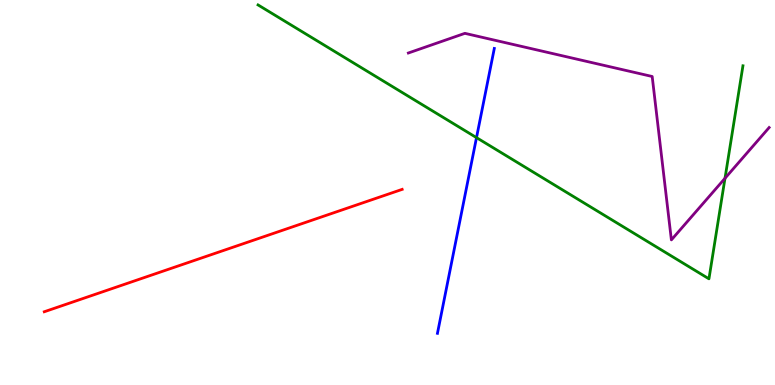[{'lines': ['blue', 'red'], 'intersections': []}, {'lines': ['green', 'red'], 'intersections': []}, {'lines': ['purple', 'red'], 'intersections': []}, {'lines': ['blue', 'green'], 'intersections': [{'x': 6.15, 'y': 6.43}]}, {'lines': ['blue', 'purple'], 'intersections': []}, {'lines': ['green', 'purple'], 'intersections': [{'x': 9.35, 'y': 5.37}]}]